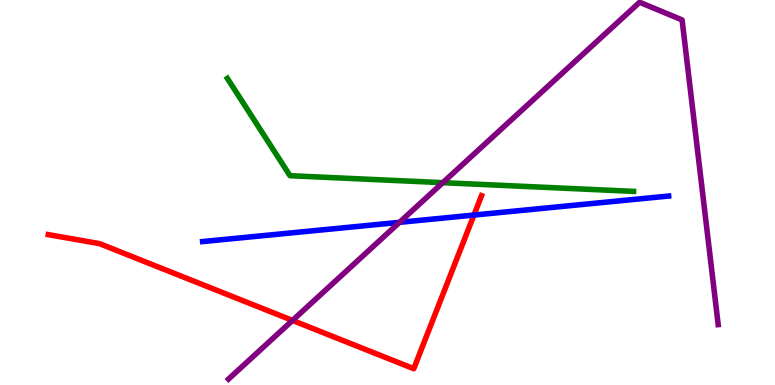[{'lines': ['blue', 'red'], 'intersections': [{'x': 6.12, 'y': 4.41}]}, {'lines': ['green', 'red'], 'intersections': []}, {'lines': ['purple', 'red'], 'intersections': [{'x': 3.77, 'y': 1.68}]}, {'lines': ['blue', 'green'], 'intersections': []}, {'lines': ['blue', 'purple'], 'intersections': [{'x': 5.16, 'y': 4.23}]}, {'lines': ['green', 'purple'], 'intersections': [{'x': 5.71, 'y': 5.26}]}]